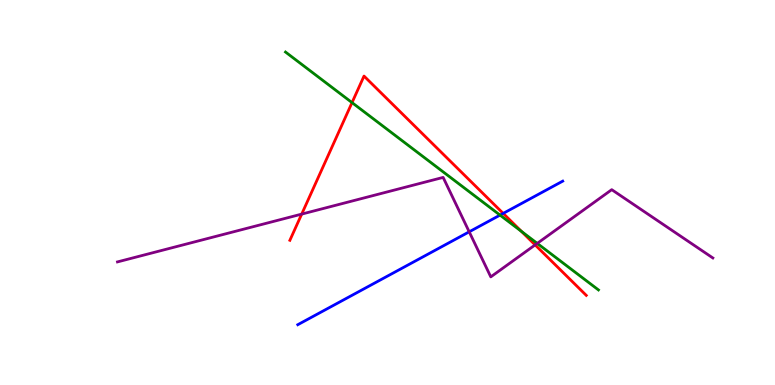[{'lines': ['blue', 'red'], 'intersections': [{'x': 6.49, 'y': 4.46}]}, {'lines': ['green', 'red'], 'intersections': [{'x': 4.54, 'y': 7.33}, {'x': 6.73, 'y': 3.99}]}, {'lines': ['purple', 'red'], 'intersections': [{'x': 3.89, 'y': 4.44}, {'x': 6.9, 'y': 3.64}]}, {'lines': ['blue', 'green'], 'intersections': [{'x': 6.45, 'y': 4.41}]}, {'lines': ['blue', 'purple'], 'intersections': [{'x': 6.05, 'y': 3.98}]}, {'lines': ['green', 'purple'], 'intersections': [{'x': 6.93, 'y': 3.68}]}]